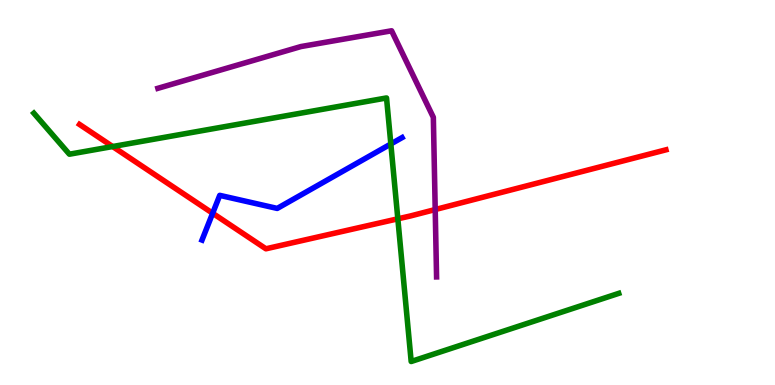[{'lines': ['blue', 'red'], 'intersections': [{'x': 2.74, 'y': 4.46}]}, {'lines': ['green', 'red'], 'intersections': [{'x': 1.45, 'y': 6.19}, {'x': 5.13, 'y': 4.32}]}, {'lines': ['purple', 'red'], 'intersections': [{'x': 5.62, 'y': 4.56}]}, {'lines': ['blue', 'green'], 'intersections': [{'x': 5.04, 'y': 6.26}]}, {'lines': ['blue', 'purple'], 'intersections': []}, {'lines': ['green', 'purple'], 'intersections': []}]